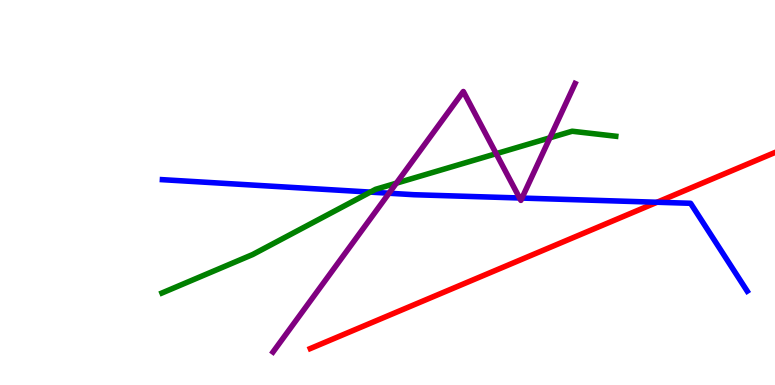[{'lines': ['blue', 'red'], 'intersections': [{'x': 8.48, 'y': 4.75}]}, {'lines': ['green', 'red'], 'intersections': []}, {'lines': ['purple', 'red'], 'intersections': []}, {'lines': ['blue', 'green'], 'intersections': [{'x': 4.78, 'y': 5.01}]}, {'lines': ['blue', 'purple'], 'intersections': [{'x': 5.02, 'y': 4.98}, {'x': 6.7, 'y': 4.86}, {'x': 6.73, 'y': 4.86}]}, {'lines': ['green', 'purple'], 'intersections': [{'x': 5.11, 'y': 5.24}, {'x': 6.4, 'y': 6.01}, {'x': 7.1, 'y': 6.42}]}]